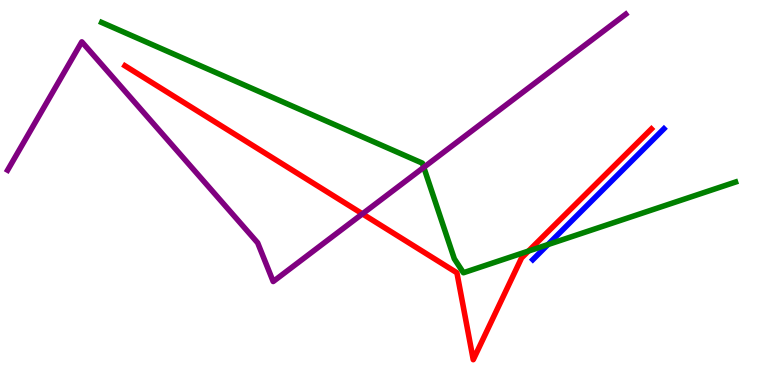[{'lines': ['blue', 'red'], 'intersections': []}, {'lines': ['green', 'red'], 'intersections': [{'x': 6.82, 'y': 3.48}]}, {'lines': ['purple', 'red'], 'intersections': [{'x': 4.68, 'y': 4.45}]}, {'lines': ['blue', 'green'], 'intersections': [{'x': 7.07, 'y': 3.65}]}, {'lines': ['blue', 'purple'], 'intersections': []}, {'lines': ['green', 'purple'], 'intersections': [{'x': 5.47, 'y': 5.65}]}]